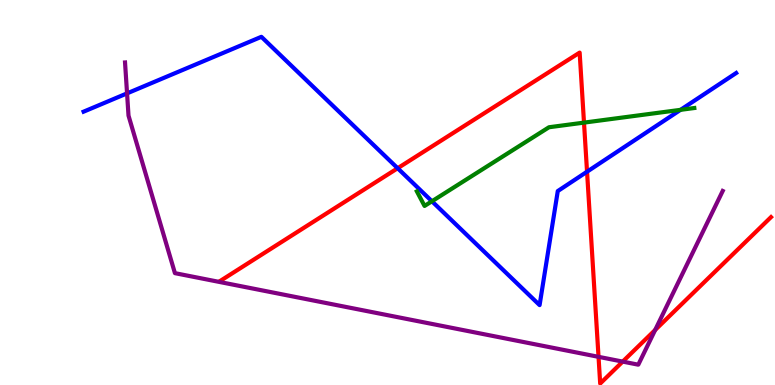[{'lines': ['blue', 'red'], 'intersections': [{'x': 5.13, 'y': 5.63}, {'x': 7.57, 'y': 5.54}]}, {'lines': ['green', 'red'], 'intersections': [{'x': 7.54, 'y': 6.82}]}, {'lines': ['purple', 'red'], 'intersections': [{'x': 7.72, 'y': 0.732}, {'x': 8.03, 'y': 0.608}, {'x': 8.45, 'y': 1.43}]}, {'lines': ['blue', 'green'], 'intersections': [{'x': 5.57, 'y': 4.77}, {'x': 8.78, 'y': 7.15}]}, {'lines': ['blue', 'purple'], 'intersections': [{'x': 1.64, 'y': 7.57}]}, {'lines': ['green', 'purple'], 'intersections': []}]